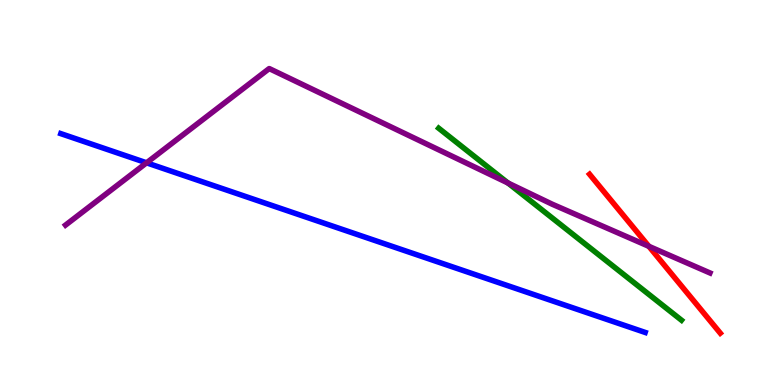[{'lines': ['blue', 'red'], 'intersections': []}, {'lines': ['green', 'red'], 'intersections': []}, {'lines': ['purple', 'red'], 'intersections': [{'x': 8.37, 'y': 3.6}]}, {'lines': ['blue', 'green'], 'intersections': []}, {'lines': ['blue', 'purple'], 'intersections': [{'x': 1.89, 'y': 5.77}]}, {'lines': ['green', 'purple'], 'intersections': [{'x': 6.55, 'y': 5.25}]}]